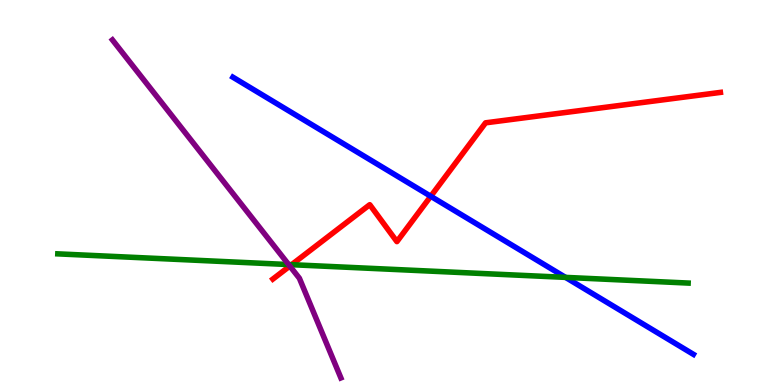[{'lines': ['blue', 'red'], 'intersections': [{'x': 5.56, 'y': 4.9}]}, {'lines': ['green', 'red'], 'intersections': [{'x': 3.76, 'y': 3.12}]}, {'lines': ['purple', 'red'], 'intersections': [{'x': 3.74, 'y': 3.09}]}, {'lines': ['blue', 'green'], 'intersections': [{'x': 7.3, 'y': 2.8}]}, {'lines': ['blue', 'purple'], 'intersections': []}, {'lines': ['green', 'purple'], 'intersections': [{'x': 3.72, 'y': 3.13}]}]